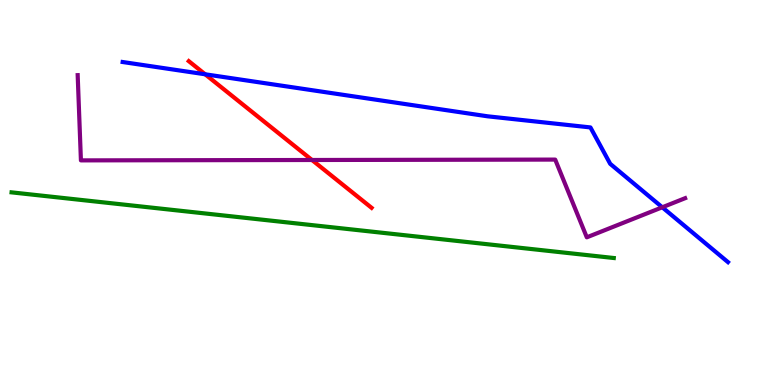[{'lines': ['blue', 'red'], 'intersections': [{'x': 2.65, 'y': 8.07}]}, {'lines': ['green', 'red'], 'intersections': []}, {'lines': ['purple', 'red'], 'intersections': [{'x': 4.03, 'y': 5.84}]}, {'lines': ['blue', 'green'], 'intersections': []}, {'lines': ['blue', 'purple'], 'intersections': [{'x': 8.55, 'y': 4.62}]}, {'lines': ['green', 'purple'], 'intersections': []}]